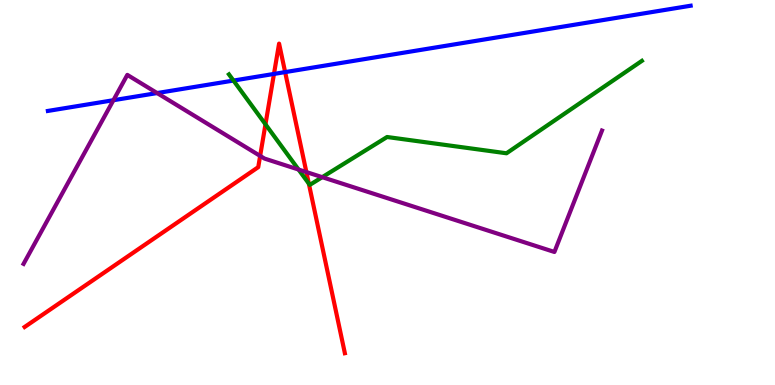[{'lines': ['blue', 'red'], 'intersections': [{'x': 3.54, 'y': 8.08}, {'x': 3.68, 'y': 8.13}]}, {'lines': ['green', 'red'], 'intersections': [{'x': 3.43, 'y': 6.77}, {'x': 3.98, 'y': 5.23}]}, {'lines': ['purple', 'red'], 'intersections': [{'x': 3.36, 'y': 5.95}, {'x': 3.95, 'y': 5.53}]}, {'lines': ['blue', 'green'], 'intersections': [{'x': 3.01, 'y': 7.91}]}, {'lines': ['blue', 'purple'], 'intersections': [{'x': 1.46, 'y': 7.4}, {'x': 2.03, 'y': 7.58}]}, {'lines': ['green', 'purple'], 'intersections': [{'x': 3.85, 'y': 5.6}, {'x': 4.16, 'y': 5.4}]}]